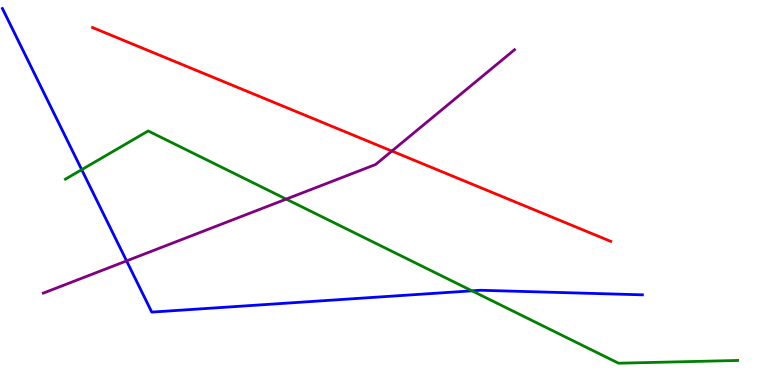[{'lines': ['blue', 'red'], 'intersections': []}, {'lines': ['green', 'red'], 'intersections': []}, {'lines': ['purple', 'red'], 'intersections': [{'x': 5.06, 'y': 6.08}]}, {'lines': ['blue', 'green'], 'intersections': [{'x': 1.05, 'y': 5.59}, {'x': 6.09, 'y': 2.45}]}, {'lines': ['blue', 'purple'], 'intersections': [{'x': 1.63, 'y': 3.22}]}, {'lines': ['green', 'purple'], 'intersections': [{'x': 3.69, 'y': 4.83}]}]